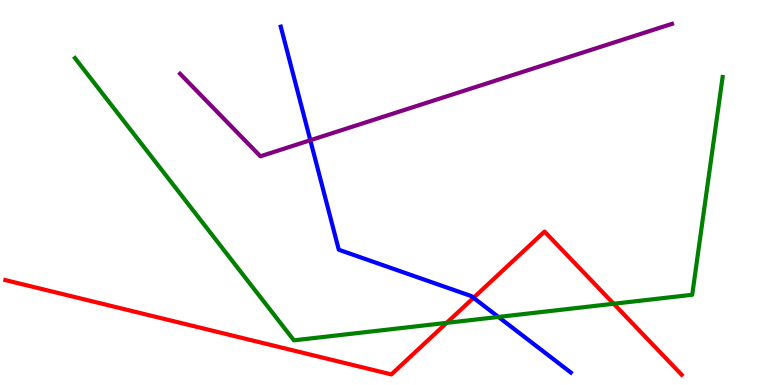[{'lines': ['blue', 'red'], 'intersections': [{'x': 6.11, 'y': 2.26}]}, {'lines': ['green', 'red'], 'intersections': [{'x': 5.76, 'y': 1.61}, {'x': 7.92, 'y': 2.11}]}, {'lines': ['purple', 'red'], 'intersections': []}, {'lines': ['blue', 'green'], 'intersections': [{'x': 6.43, 'y': 1.77}]}, {'lines': ['blue', 'purple'], 'intersections': [{'x': 4.0, 'y': 6.36}]}, {'lines': ['green', 'purple'], 'intersections': []}]